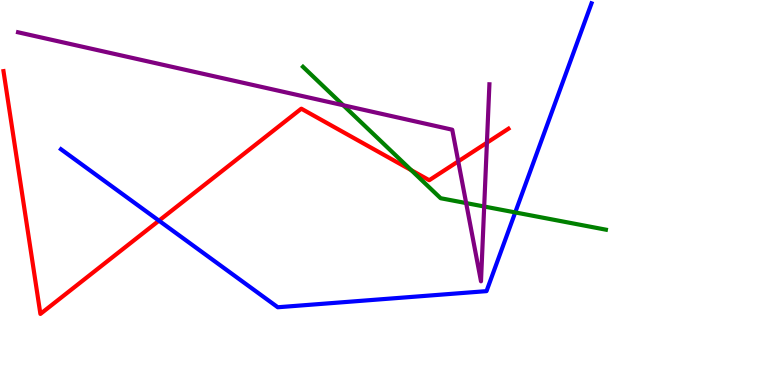[{'lines': ['blue', 'red'], 'intersections': [{'x': 2.05, 'y': 4.27}]}, {'lines': ['green', 'red'], 'intersections': [{'x': 5.31, 'y': 5.58}]}, {'lines': ['purple', 'red'], 'intersections': [{'x': 5.91, 'y': 5.81}, {'x': 6.28, 'y': 6.29}]}, {'lines': ['blue', 'green'], 'intersections': [{'x': 6.65, 'y': 4.48}]}, {'lines': ['blue', 'purple'], 'intersections': []}, {'lines': ['green', 'purple'], 'intersections': [{'x': 4.43, 'y': 7.27}, {'x': 6.01, 'y': 4.73}, {'x': 6.25, 'y': 4.64}]}]